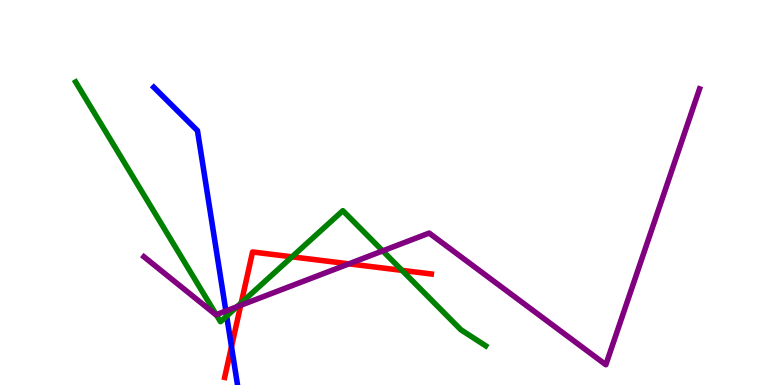[{'lines': ['blue', 'red'], 'intersections': [{'x': 2.99, 'y': 0.995}]}, {'lines': ['green', 'red'], 'intersections': [{'x': 3.11, 'y': 2.13}, {'x': 3.77, 'y': 3.33}, {'x': 5.19, 'y': 2.98}]}, {'lines': ['purple', 'red'], 'intersections': [{'x': 3.11, 'y': 2.07}, {'x': 4.5, 'y': 3.15}]}, {'lines': ['blue', 'green'], 'intersections': [{'x': 2.92, 'y': 1.79}]}, {'lines': ['blue', 'purple'], 'intersections': [{'x': 2.91, 'y': 1.92}]}, {'lines': ['green', 'purple'], 'intersections': [{'x': 2.79, 'y': 1.83}, {'x': 3.06, 'y': 2.03}, {'x': 4.94, 'y': 3.48}]}]